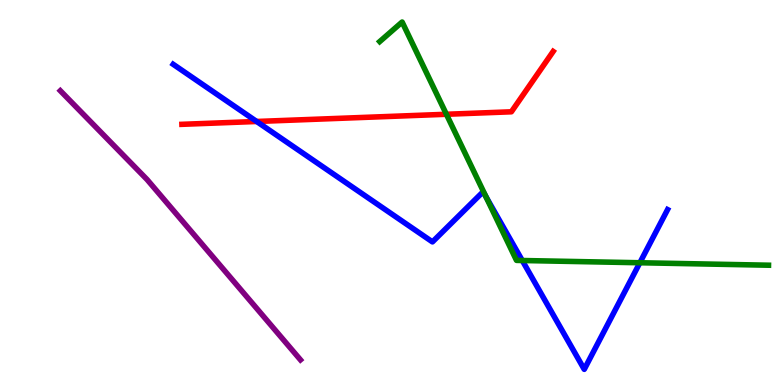[{'lines': ['blue', 'red'], 'intersections': [{'x': 3.31, 'y': 6.84}]}, {'lines': ['green', 'red'], 'intersections': [{'x': 5.76, 'y': 7.03}]}, {'lines': ['purple', 'red'], 'intersections': []}, {'lines': ['blue', 'green'], 'intersections': [{'x': 6.27, 'y': 4.89}, {'x': 6.74, 'y': 3.23}, {'x': 8.26, 'y': 3.18}]}, {'lines': ['blue', 'purple'], 'intersections': []}, {'lines': ['green', 'purple'], 'intersections': []}]